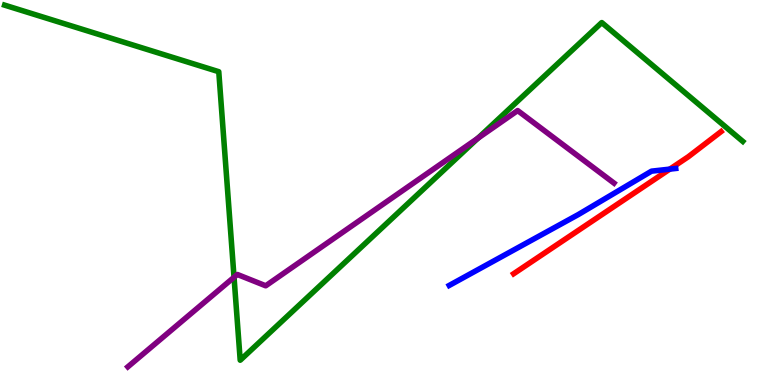[{'lines': ['blue', 'red'], 'intersections': [{'x': 8.64, 'y': 5.61}]}, {'lines': ['green', 'red'], 'intersections': []}, {'lines': ['purple', 'red'], 'intersections': []}, {'lines': ['blue', 'green'], 'intersections': []}, {'lines': ['blue', 'purple'], 'intersections': []}, {'lines': ['green', 'purple'], 'intersections': [{'x': 3.02, 'y': 2.8}, {'x': 6.17, 'y': 6.41}]}]